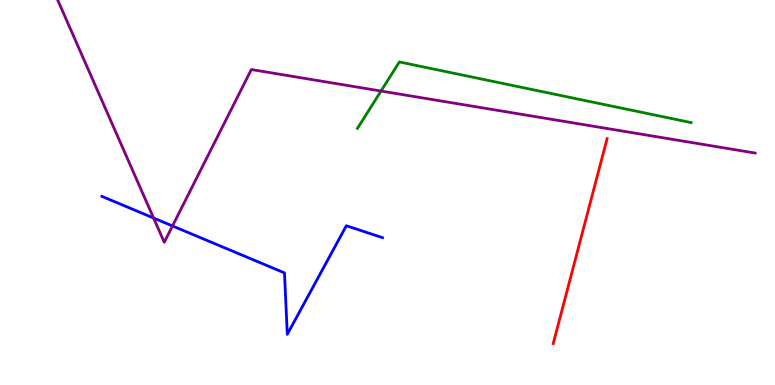[{'lines': ['blue', 'red'], 'intersections': []}, {'lines': ['green', 'red'], 'intersections': []}, {'lines': ['purple', 'red'], 'intersections': []}, {'lines': ['blue', 'green'], 'intersections': []}, {'lines': ['blue', 'purple'], 'intersections': [{'x': 1.98, 'y': 4.34}, {'x': 2.23, 'y': 4.13}]}, {'lines': ['green', 'purple'], 'intersections': [{'x': 4.92, 'y': 7.64}]}]